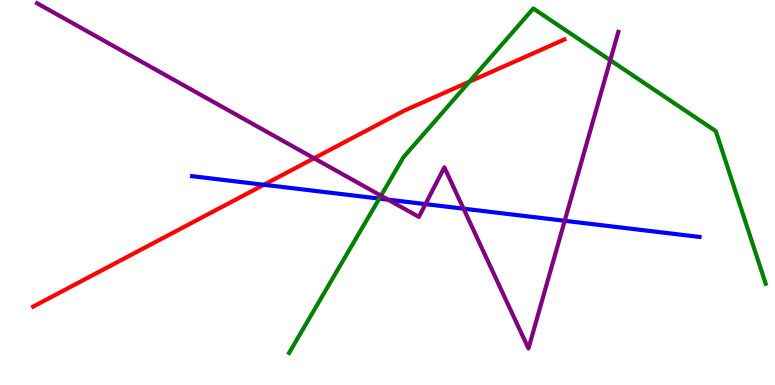[{'lines': ['blue', 'red'], 'intersections': [{'x': 3.4, 'y': 5.2}]}, {'lines': ['green', 'red'], 'intersections': [{'x': 6.06, 'y': 7.88}]}, {'lines': ['purple', 'red'], 'intersections': [{'x': 4.05, 'y': 5.89}]}, {'lines': ['blue', 'green'], 'intersections': [{'x': 4.89, 'y': 4.84}]}, {'lines': ['blue', 'purple'], 'intersections': [{'x': 5.01, 'y': 4.81}, {'x': 5.49, 'y': 4.7}, {'x': 5.98, 'y': 4.58}, {'x': 7.29, 'y': 4.27}]}, {'lines': ['green', 'purple'], 'intersections': [{'x': 4.92, 'y': 4.92}, {'x': 7.87, 'y': 8.44}]}]